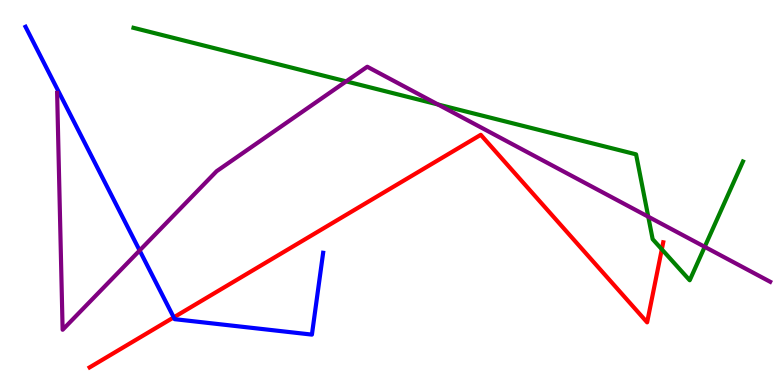[{'lines': ['blue', 'red'], 'intersections': [{'x': 2.24, 'y': 1.76}]}, {'lines': ['green', 'red'], 'intersections': [{'x': 8.54, 'y': 3.52}]}, {'lines': ['purple', 'red'], 'intersections': []}, {'lines': ['blue', 'green'], 'intersections': []}, {'lines': ['blue', 'purple'], 'intersections': [{'x': 1.8, 'y': 3.49}]}, {'lines': ['green', 'purple'], 'intersections': [{'x': 4.47, 'y': 7.89}, {'x': 5.65, 'y': 7.29}, {'x': 8.36, 'y': 4.37}, {'x': 9.09, 'y': 3.59}]}]